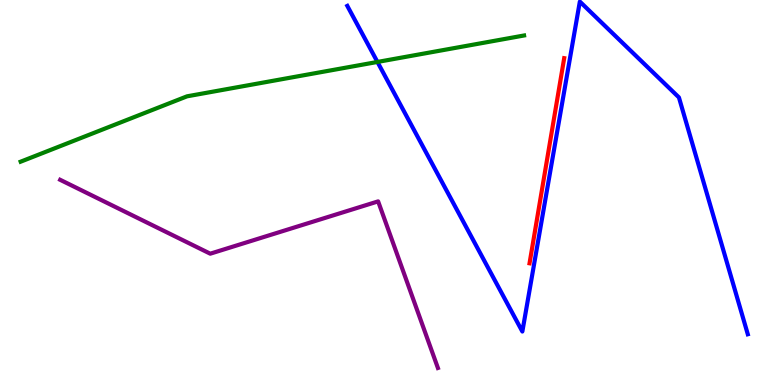[{'lines': ['blue', 'red'], 'intersections': []}, {'lines': ['green', 'red'], 'intersections': []}, {'lines': ['purple', 'red'], 'intersections': []}, {'lines': ['blue', 'green'], 'intersections': [{'x': 4.87, 'y': 8.39}]}, {'lines': ['blue', 'purple'], 'intersections': []}, {'lines': ['green', 'purple'], 'intersections': []}]